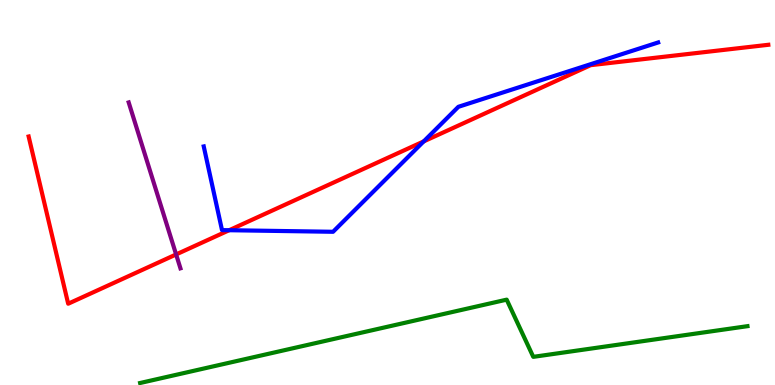[{'lines': ['blue', 'red'], 'intersections': [{'x': 2.96, 'y': 4.02}, {'x': 5.47, 'y': 6.33}]}, {'lines': ['green', 'red'], 'intersections': []}, {'lines': ['purple', 'red'], 'intersections': [{'x': 2.27, 'y': 3.39}]}, {'lines': ['blue', 'green'], 'intersections': []}, {'lines': ['blue', 'purple'], 'intersections': []}, {'lines': ['green', 'purple'], 'intersections': []}]